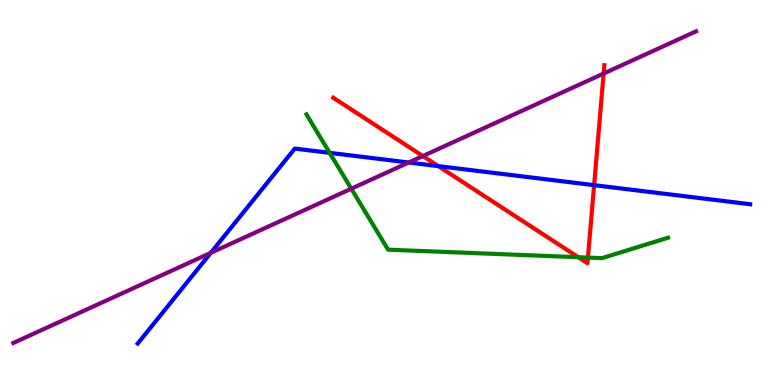[{'lines': ['blue', 'red'], 'intersections': [{'x': 5.66, 'y': 5.69}, {'x': 7.67, 'y': 5.19}]}, {'lines': ['green', 'red'], 'intersections': [{'x': 7.46, 'y': 3.32}, {'x': 7.59, 'y': 3.31}]}, {'lines': ['purple', 'red'], 'intersections': [{'x': 5.46, 'y': 5.95}, {'x': 7.79, 'y': 8.09}]}, {'lines': ['blue', 'green'], 'intersections': [{'x': 4.25, 'y': 6.03}]}, {'lines': ['blue', 'purple'], 'intersections': [{'x': 2.72, 'y': 3.43}, {'x': 5.27, 'y': 5.78}]}, {'lines': ['green', 'purple'], 'intersections': [{'x': 4.53, 'y': 5.1}]}]